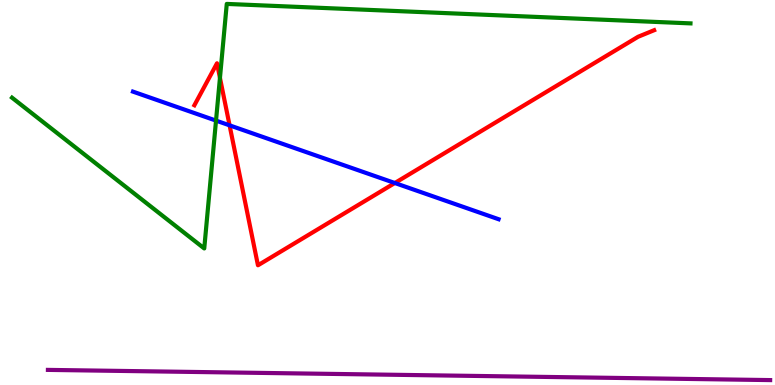[{'lines': ['blue', 'red'], 'intersections': [{'x': 2.96, 'y': 6.74}, {'x': 5.09, 'y': 5.25}]}, {'lines': ['green', 'red'], 'intersections': [{'x': 2.84, 'y': 7.98}]}, {'lines': ['purple', 'red'], 'intersections': []}, {'lines': ['blue', 'green'], 'intersections': [{'x': 2.79, 'y': 6.87}]}, {'lines': ['blue', 'purple'], 'intersections': []}, {'lines': ['green', 'purple'], 'intersections': []}]